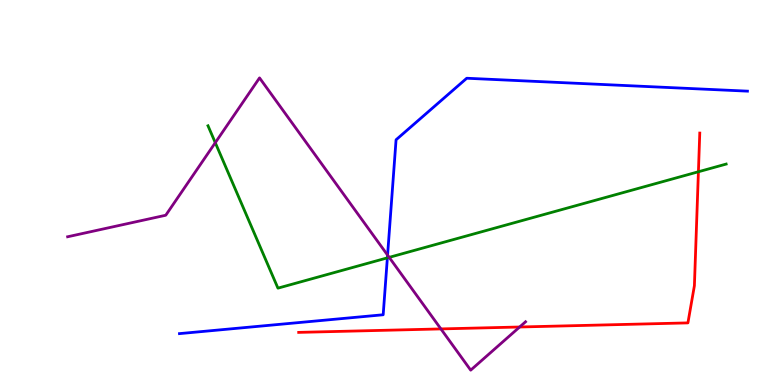[{'lines': ['blue', 'red'], 'intersections': []}, {'lines': ['green', 'red'], 'intersections': [{'x': 9.01, 'y': 5.54}]}, {'lines': ['purple', 'red'], 'intersections': [{'x': 5.69, 'y': 1.46}, {'x': 6.71, 'y': 1.51}]}, {'lines': ['blue', 'green'], 'intersections': [{'x': 5.0, 'y': 3.3}]}, {'lines': ['blue', 'purple'], 'intersections': [{'x': 5.0, 'y': 3.37}]}, {'lines': ['green', 'purple'], 'intersections': [{'x': 2.78, 'y': 6.29}, {'x': 5.02, 'y': 3.32}]}]